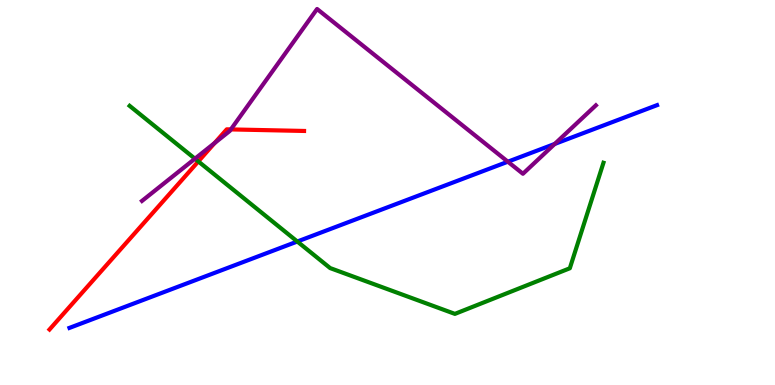[{'lines': ['blue', 'red'], 'intersections': []}, {'lines': ['green', 'red'], 'intersections': [{'x': 2.56, 'y': 5.81}]}, {'lines': ['purple', 'red'], 'intersections': [{'x': 2.77, 'y': 6.29}, {'x': 2.98, 'y': 6.64}]}, {'lines': ['blue', 'green'], 'intersections': [{'x': 3.84, 'y': 3.73}]}, {'lines': ['blue', 'purple'], 'intersections': [{'x': 6.55, 'y': 5.8}, {'x': 7.16, 'y': 6.26}]}, {'lines': ['green', 'purple'], 'intersections': [{'x': 2.52, 'y': 5.88}]}]